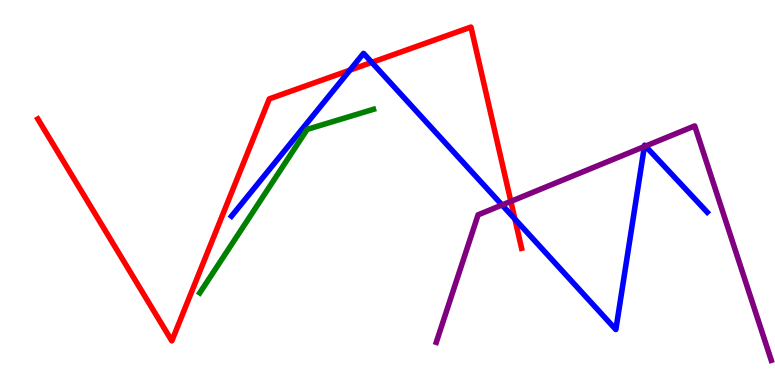[{'lines': ['blue', 'red'], 'intersections': [{'x': 4.51, 'y': 8.18}, {'x': 4.8, 'y': 8.38}, {'x': 6.64, 'y': 4.31}]}, {'lines': ['green', 'red'], 'intersections': []}, {'lines': ['purple', 'red'], 'intersections': [{'x': 6.59, 'y': 4.77}]}, {'lines': ['blue', 'green'], 'intersections': []}, {'lines': ['blue', 'purple'], 'intersections': [{'x': 6.48, 'y': 4.68}, {'x': 8.31, 'y': 6.19}, {'x': 8.33, 'y': 6.2}]}, {'lines': ['green', 'purple'], 'intersections': []}]